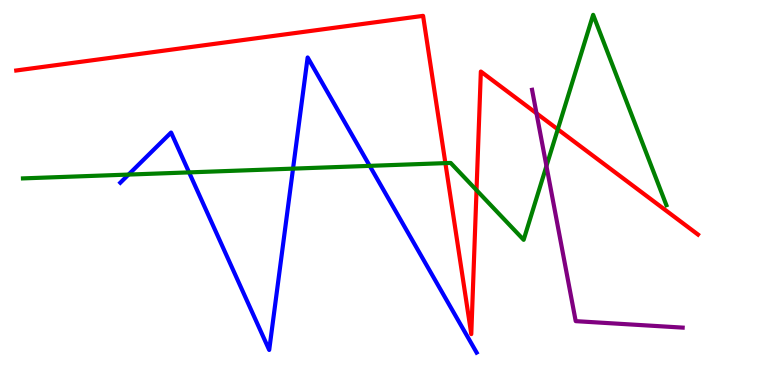[{'lines': ['blue', 'red'], 'intersections': []}, {'lines': ['green', 'red'], 'intersections': [{'x': 5.75, 'y': 5.76}, {'x': 6.15, 'y': 5.06}, {'x': 7.2, 'y': 6.64}]}, {'lines': ['purple', 'red'], 'intersections': [{'x': 6.92, 'y': 7.06}]}, {'lines': ['blue', 'green'], 'intersections': [{'x': 1.66, 'y': 5.47}, {'x': 2.44, 'y': 5.52}, {'x': 3.78, 'y': 5.62}, {'x': 4.77, 'y': 5.69}]}, {'lines': ['blue', 'purple'], 'intersections': []}, {'lines': ['green', 'purple'], 'intersections': [{'x': 7.05, 'y': 5.69}]}]